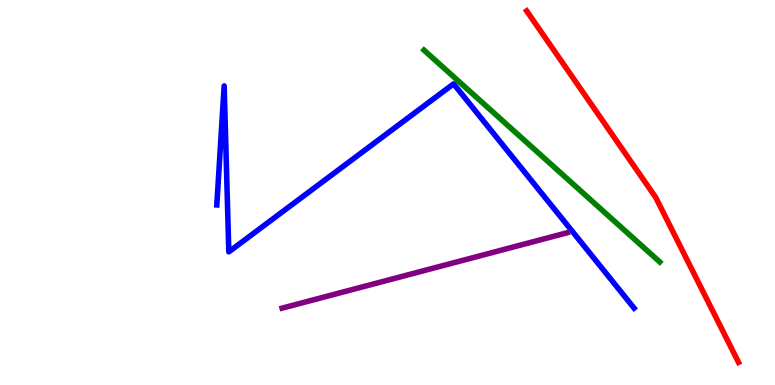[{'lines': ['blue', 'red'], 'intersections': []}, {'lines': ['green', 'red'], 'intersections': []}, {'lines': ['purple', 'red'], 'intersections': []}, {'lines': ['blue', 'green'], 'intersections': []}, {'lines': ['blue', 'purple'], 'intersections': []}, {'lines': ['green', 'purple'], 'intersections': []}]